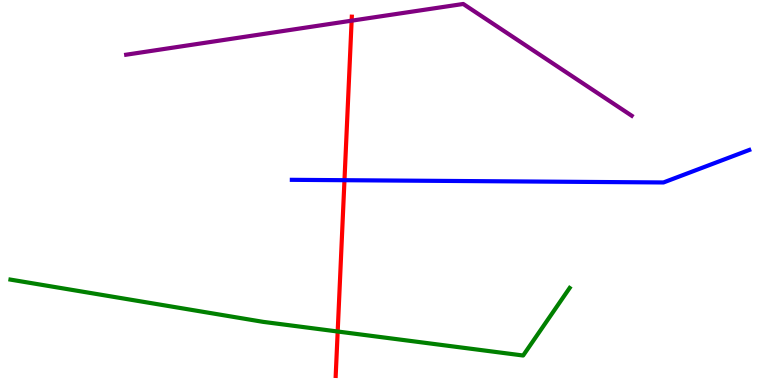[{'lines': ['blue', 'red'], 'intersections': [{'x': 4.44, 'y': 5.32}]}, {'lines': ['green', 'red'], 'intersections': [{'x': 4.36, 'y': 1.39}]}, {'lines': ['purple', 'red'], 'intersections': [{'x': 4.54, 'y': 9.46}]}, {'lines': ['blue', 'green'], 'intersections': []}, {'lines': ['blue', 'purple'], 'intersections': []}, {'lines': ['green', 'purple'], 'intersections': []}]